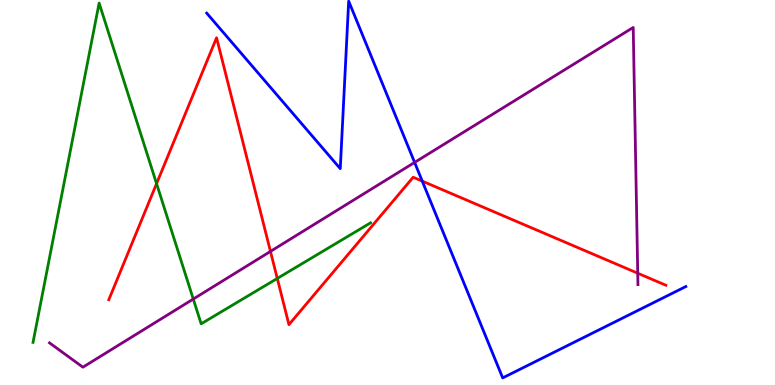[{'lines': ['blue', 'red'], 'intersections': [{'x': 5.45, 'y': 5.3}]}, {'lines': ['green', 'red'], 'intersections': [{'x': 2.02, 'y': 5.23}, {'x': 3.58, 'y': 2.77}]}, {'lines': ['purple', 'red'], 'intersections': [{'x': 3.49, 'y': 3.47}, {'x': 8.23, 'y': 2.9}]}, {'lines': ['blue', 'green'], 'intersections': []}, {'lines': ['blue', 'purple'], 'intersections': [{'x': 5.35, 'y': 5.78}]}, {'lines': ['green', 'purple'], 'intersections': [{'x': 2.49, 'y': 2.23}]}]